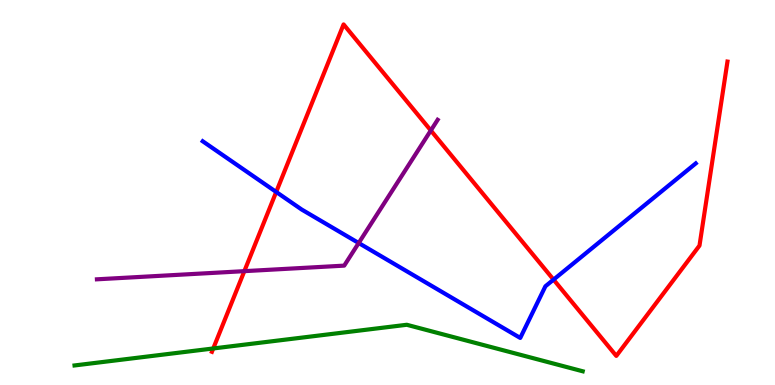[{'lines': ['blue', 'red'], 'intersections': [{'x': 3.56, 'y': 5.01}, {'x': 7.14, 'y': 2.74}]}, {'lines': ['green', 'red'], 'intersections': [{'x': 2.75, 'y': 0.949}]}, {'lines': ['purple', 'red'], 'intersections': [{'x': 3.15, 'y': 2.96}, {'x': 5.56, 'y': 6.61}]}, {'lines': ['blue', 'green'], 'intersections': []}, {'lines': ['blue', 'purple'], 'intersections': [{'x': 4.63, 'y': 3.69}]}, {'lines': ['green', 'purple'], 'intersections': []}]